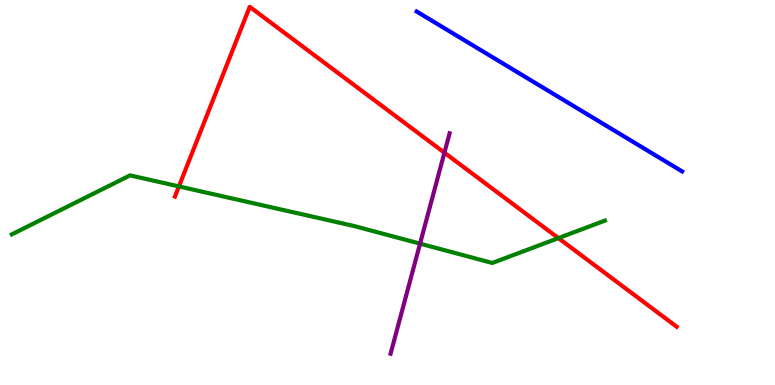[{'lines': ['blue', 'red'], 'intersections': []}, {'lines': ['green', 'red'], 'intersections': [{'x': 2.31, 'y': 5.16}, {'x': 7.21, 'y': 3.82}]}, {'lines': ['purple', 'red'], 'intersections': [{'x': 5.73, 'y': 6.03}]}, {'lines': ['blue', 'green'], 'intersections': []}, {'lines': ['blue', 'purple'], 'intersections': []}, {'lines': ['green', 'purple'], 'intersections': [{'x': 5.42, 'y': 3.67}]}]